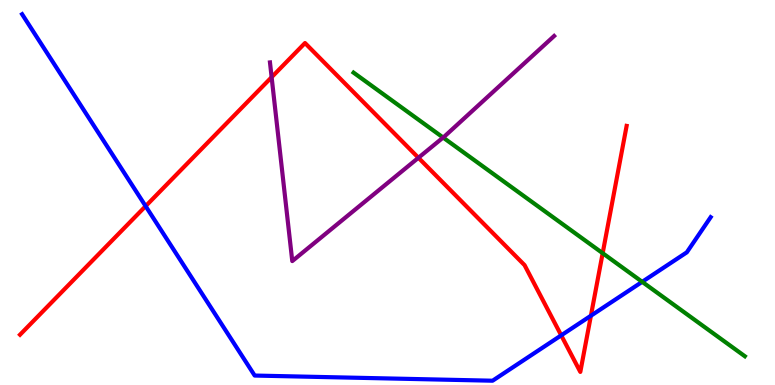[{'lines': ['blue', 'red'], 'intersections': [{'x': 1.88, 'y': 4.65}, {'x': 7.24, 'y': 1.29}, {'x': 7.62, 'y': 1.8}]}, {'lines': ['green', 'red'], 'intersections': [{'x': 7.78, 'y': 3.42}]}, {'lines': ['purple', 'red'], 'intersections': [{'x': 3.5, 'y': 7.99}, {'x': 5.4, 'y': 5.9}]}, {'lines': ['blue', 'green'], 'intersections': [{'x': 8.29, 'y': 2.68}]}, {'lines': ['blue', 'purple'], 'intersections': []}, {'lines': ['green', 'purple'], 'intersections': [{'x': 5.72, 'y': 6.43}]}]